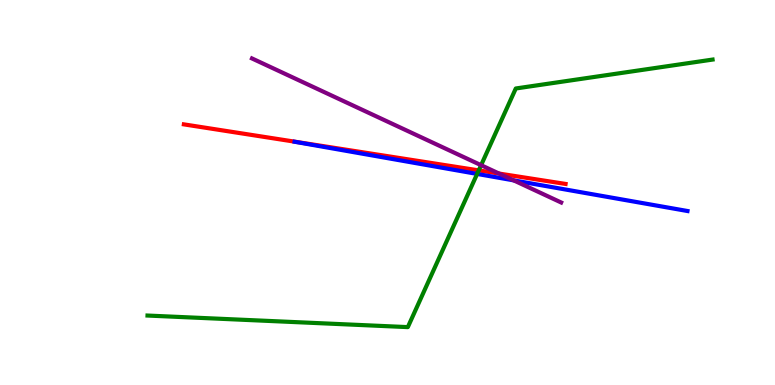[{'lines': ['blue', 'red'], 'intersections': []}, {'lines': ['green', 'red'], 'intersections': [{'x': 6.18, 'y': 5.57}]}, {'lines': ['purple', 'red'], 'intersections': [{'x': 6.44, 'y': 5.49}]}, {'lines': ['blue', 'green'], 'intersections': [{'x': 6.16, 'y': 5.48}]}, {'lines': ['blue', 'purple'], 'intersections': [{'x': 6.63, 'y': 5.32}]}, {'lines': ['green', 'purple'], 'intersections': [{'x': 6.21, 'y': 5.71}]}]